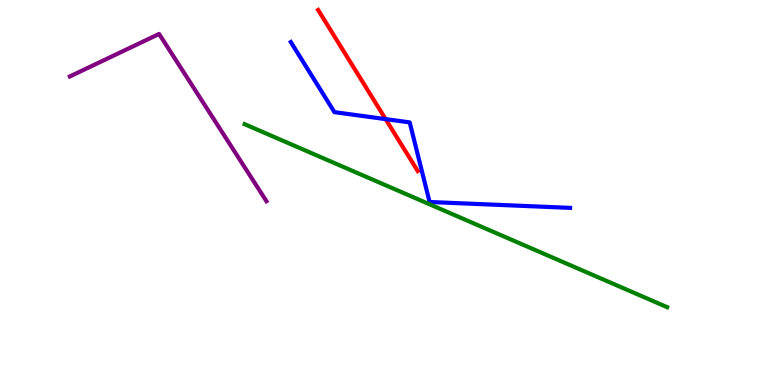[{'lines': ['blue', 'red'], 'intersections': [{'x': 4.98, 'y': 6.91}]}, {'lines': ['green', 'red'], 'intersections': []}, {'lines': ['purple', 'red'], 'intersections': []}, {'lines': ['blue', 'green'], 'intersections': []}, {'lines': ['blue', 'purple'], 'intersections': []}, {'lines': ['green', 'purple'], 'intersections': []}]